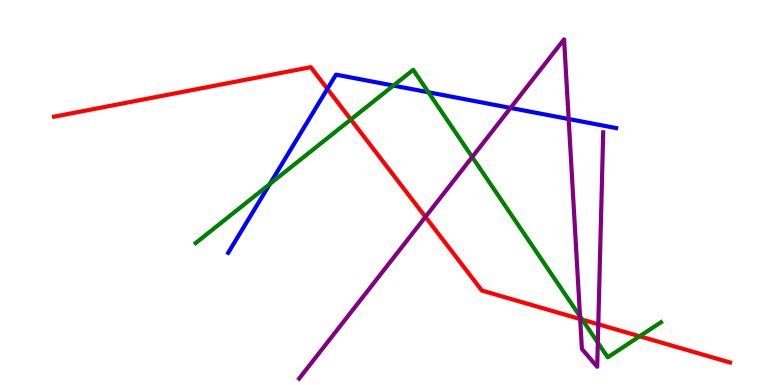[{'lines': ['blue', 'red'], 'intersections': [{'x': 4.22, 'y': 7.69}]}, {'lines': ['green', 'red'], 'intersections': [{'x': 4.53, 'y': 6.9}, {'x': 7.51, 'y': 1.7}, {'x': 8.25, 'y': 1.27}]}, {'lines': ['purple', 'red'], 'intersections': [{'x': 5.49, 'y': 4.37}, {'x': 7.49, 'y': 1.71}, {'x': 7.72, 'y': 1.58}]}, {'lines': ['blue', 'green'], 'intersections': [{'x': 3.48, 'y': 5.22}, {'x': 5.08, 'y': 7.78}, {'x': 5.53, 'y': 7.6}]}, {'lines': ['blue', 'purple'], 'intersections': [{'x': 6.59, 'y': 7.2}, {'x': 7.34, 'y': 6.91}]}, {'lines': ['green', 'purple'], 'intersections': [{'x': 6.09, 'y': 5.92}, {'x': 7.48, 'y': 1.78}, {'x': 7.71, 'y': 1.1}]}]